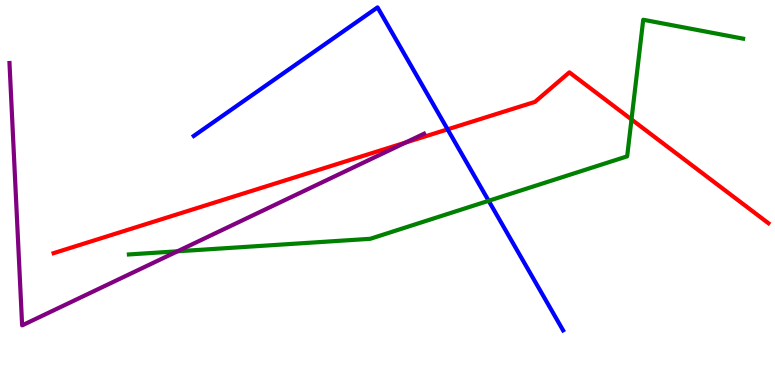[{'lines': ['blue', 'red'], 'intersections': [{'x': 5.78, 'y': 6.64}]}, {'lines': ['green', 'red'], 'intersections': [{'x': 8.15, 'y': 6.9}]}, {'lines': ['purple', 'red'], 'intersections': [{'x': 5.23, 'y': 6.3}]}, {'lines': ['blue', 'green'], 'intersections': [{'x': 6.31, 'y': 4.78}]}, {'lines': ['blue', 'purple'], 'intersections': []}, {'lines': ['green', 'purple'], 'intersections': [{'x': 2.29, 'y': 3.47}]}]